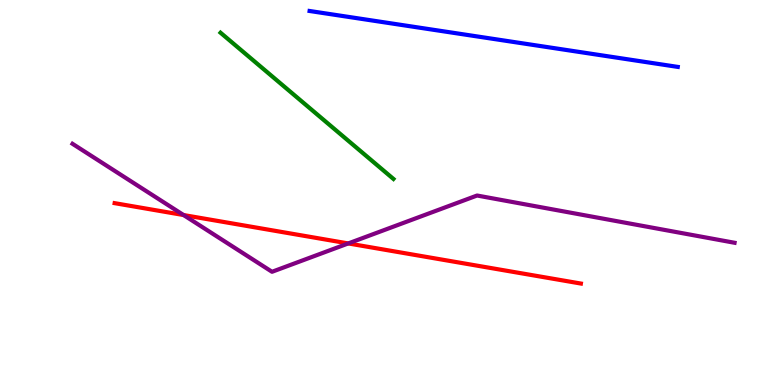[{'lines': ['blue', 'red'], 'intersections': []}, {'lines': ['green', 'red'], 'intersections': []}, {'lines': ['purple', 'red'], 'intersections': [{'x': 2.37, 'y': 4.41}, {'x': 4.49, 'y': 3.68}]}, {'lines': ['blue', 'green'], 'intersections': []}, {'lines': ['blue', 'purple'], 'intersections': []}, {'lines': ['green', 'purple'], 'intersections': []}]